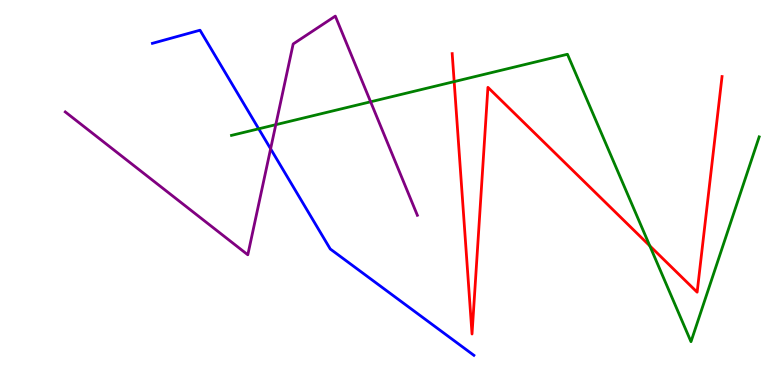[{'lines': ['blue', 'red'], 'intersections': []}, {'lines': ['green', 'red'], 'intersections': [{'x': 5.86, 'y': 7.88}, {'x': 8.38, 'y': 3.62}]}, {'lines': ['purple', 'red'], 'intersections': []}, {'lines': ['blue', 'green'], 'intersections': [{'x': 3.34, 'y': 6.65}]}, {'lines': ['blue', 'purple'], 'intersections': [{'x': 3.49, 'y': 6.13}]}, {'lines': ['green', 'purple'], 'intersections': [{'x': 3.56, 'y': 6.76}, {'x': 4.78, 'y': 7.36}]}]